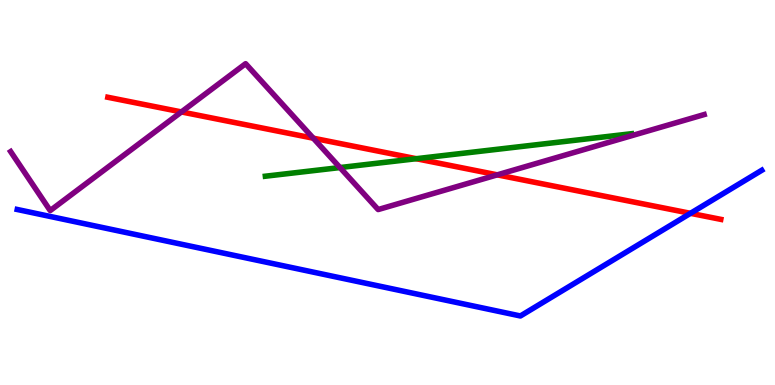[{'lines': ['blue', 'red'], 'intersections': [{'x': 8.91, 'y': 4.46}]}, {'lines': ['green', 'red'], 'intersections': [{'x': 5.37, 'y': 5.88}]}, {'lines': ['purple', 'red'], 'intersections': [{'x': 2.34, 'y': 7.09}, {'x': 4.04, 'y': 6.41}, {'x': 6.42, 'y': 5.46}]}, {'lines': ['blue', 'green'], 'intersections': []}, {'lines': ['blue', 'purple'], 'intersections': []}, {'lines': ['green', 'purple'], 'intersections': [{'x': 4.39, 'y': 5.65}]}]